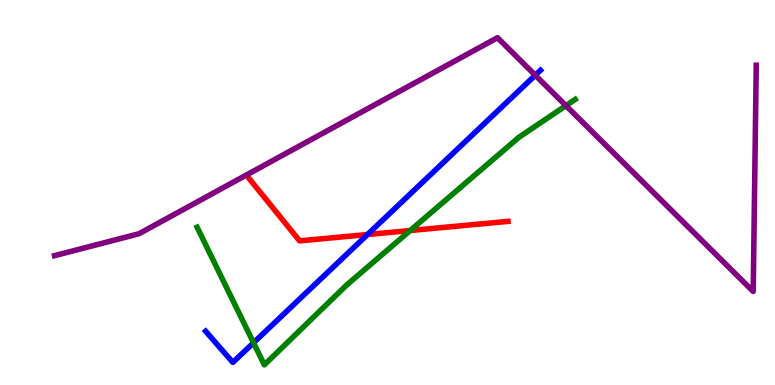[{'lines': ['blue', 'red'], 'intersections': [{'x': 4.74, 'y': 3.91}]}, {'lines': ['green', 'red'], 'intersections': [{'x': 5.29, 'y': 4.01}]}, {'lines': ['purple', 'red'], 'intersections': []}, {'lines': ['blue', 'green'], 'intersections': [{'x': 3.27, 'y': 1.1}]}, {'lines': ['blue', 'purple'], 'intersections': [{'x': 6.91, 'y': 8.05}]}, {'lines': ['green', 'purple'], 'intersections': [{'x': 7.3, 'y': 7.26}]}]